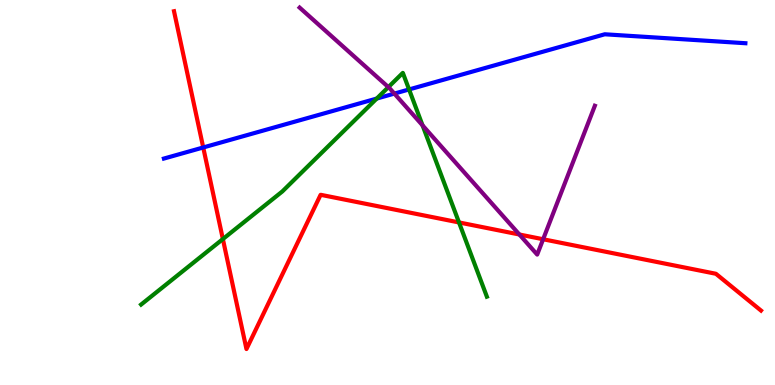[{'lines': ['blue', 'red'], 'intersections': [{'x': 2.62, 'y': 6.17}]}, {'lines': ['green', 'red'], 'intersections': [{'x': 2.88, 'y': 3.79}, {'x': 5.92, 'y': 4.22}]}, {'lines': ['purple', 'red'], 'intersections': [{'x': 6.7, 'y': 3.91}, {'x': 7.01, 'y': 3.79}]}, {'lines': ['blue', 'green'], 'intersections': [{'x': 4.86, 'y': 7.44}, {'x': 5.28, 'y': 7.68}]}, {'lines': ['blue', 'purple'], 'intersections': [{'x': 5.09, 'y': 7.57}]}, {'lines': ['green', 'purple'], 'intersections': [{'x': 5.01, 'y': 7.74}, {'x': 5.45, 'y': 6.74}]}]